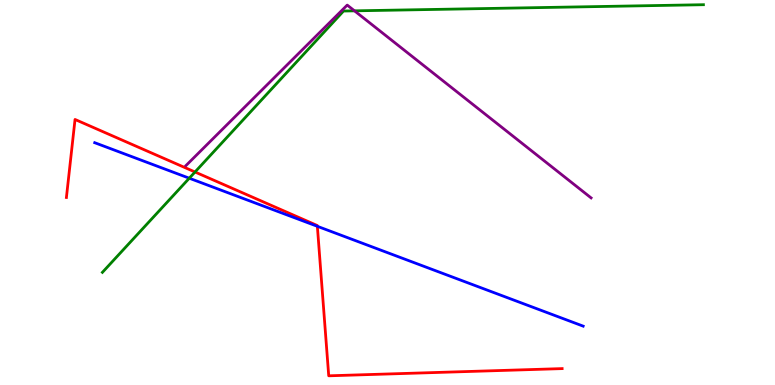[{'lines': ['blue', 'red'], 'intersections': [{'x': 4.09, 'y': 4.12}]}, {'lines': ['green', 'red'], 'intersections': [{'x': 2.52, 'y': 5.53}]}, {'lines': ['purple', 'red'], 'intersections': []}, {'lines': ['blue', 'green'], 'intersections': [{'x': 2.44, 'y': 5.37}]}, {'lines': ['blue', 'purple'], 'intersections': []}, {'lines': ['green', 'purple'], 'intersections': [{'x': 4.57, 'y': 9.72}]}]